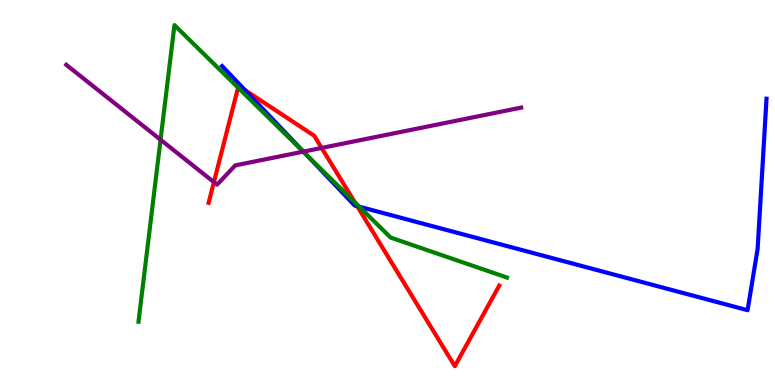[{'lines': ['blue', 'red'], 'intersections': [{'x': 3.16, 'y': 7.66}, {'x': 4.61, 'y': 4.65}]}, {'lines': ['green', 'red'], 'intersections': [{'x': 3.07, 'y': 7.72}, {'x': 4.58, 'y': 4.74}]}, {'lines': ['purple', 'red'], 'intersections': [{'x': 2.76, 'y': 5.27}, {'x': 4.15, 'y': 6.16}]}, {'lines': ['blue', 'green'], 'intersections': [{'x': 3.96, 'y': 5.97}, {'x': 4.64, 'y': 4.63}]}, {'lines': ['blue', 'purple'], 'intersections': [{'x': 3.92, 'y': 6.06}]}, {'lines': ['green', 'purple'], 'intersections': [{'x': 2.07, 'y': 6.37}, {'x': 3.91, 'y': 6.06}]}]